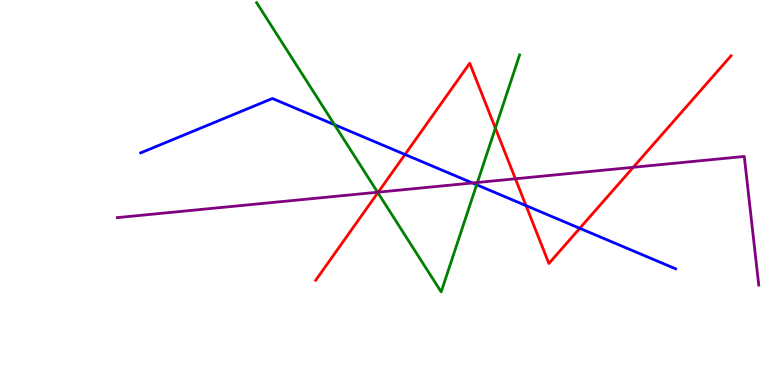[{'lines': ['blue', 'red'], 'intersections': [{'x': 5.23, 'y': 5.99}, {'x': 6.79, 'y': 4.66}, {'x': 7.48, 'y': 4.07}]}, {'lines': ['green', 'red'], 'intersections': [{'x': 4.88, 'y': 4.99}, {'x': 6.39, 'y': 6.67}]}, {'lines': ['purple', 'red'], 'intersections': [{'x': 4.88, 'y': 5.01}, {'x': 6.65, 'y': 5.36}, {'x': 8.17, 'y': 5.65}]}, {'lines': ['blue', 'green'], 'intersections': [{'x': 4.32, 'y': 6.76}, {'x': 6.15, 'y': 5.2}]}, {'lines': ['blue', 'purple'], 'intersections': [{'x': 6.1, 'y': 5.25}]}, {'lines': ['green', 'purple'], 'intersections': [{'x': 4.87, 'y': 5.01}, {'x': 6.16, 'y': 5.26}]}]